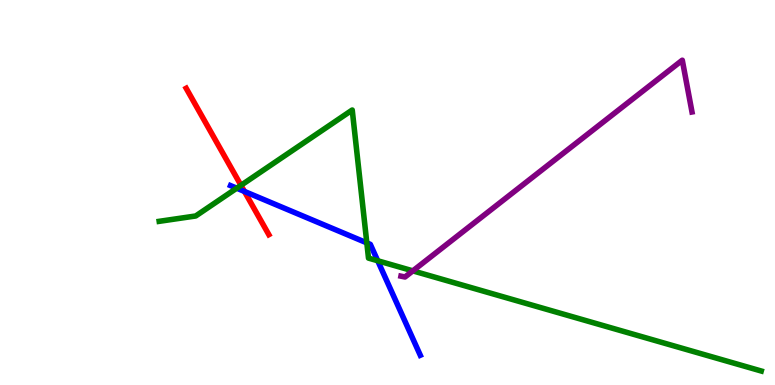[{'lines': ['blue', 'red'], 'intersections': [{'x': 3.15, 'y': 5.03}]}, {'lines': ['green', 'red'], 'intersections': [{'x': 3.11, 'y': 5.19}]}, {'lines': ['purple', 'red'], 'intersections': []}, {'lines': ['blue', 'green'], 'intersections': [{'x': 3.05, 'y': 5.11}, {'x': 4.73, 'y': 3.69}, {'x': 4.87, 'y': 3.23}]}, {'lines': ['blue', 'purple'], 'intersections': []}, {'lines': ['green', 'purple'], 'intersections': [{'x': 5.33, 'y': 2.96}]}]